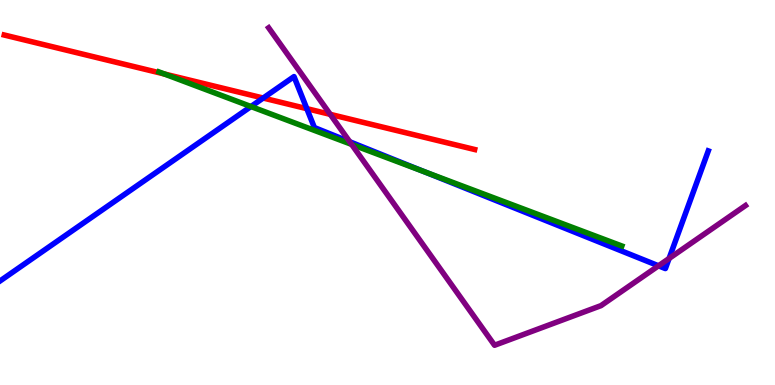[{'lines': ['blue', 'red'], 'intersections': [{'x': 3.4, 'y': 7.45}, {'x': 3.96, 'y': 7.18}]}, {'lines': ['green', 'red'], 'intersections': [{'x': 2.12, 'y': 8.08}]}, {'lines': ['purple', 'red'], 'intersections': [{'x': 4.26, 'y': 7.03}]}, {'lines': ['blue', 'green'], 'intersections': [{'x': 3.24, 'y': 7.23}, {'x': 5.47, 'y': 5.54}]}, {'lines': ['blue', 'purple'], 'intersections': [{'x': 4.51, 'y': 6.32}, {'x': 8.5, 'y': 3.1}, {'x': 8.63, 'y': 3.29}]}, {'lines': ['green', 'purple'], 'intersections': [{'x': 4.54, 'y': 6.25}]}]